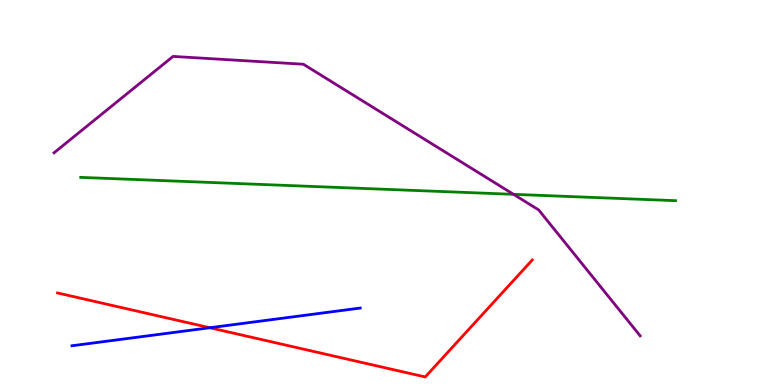[{'lines': ['blue', 'red'], 'intersections': [{'x': 2.71, 'y': 1.49}]}, {'lines': ['green', 'red'], 'intersections': []}, {'lines': ['purple', 'red'], 'intersections': []}, {'lines': ['blue', 'green'], 'intersections': []}, {'lines': ['blue', 'purple'], 'intersections': []}, {'lines': ['green', 'purple'], 'intersections': [{'x': 6.63, 'y': 4.95}]}]